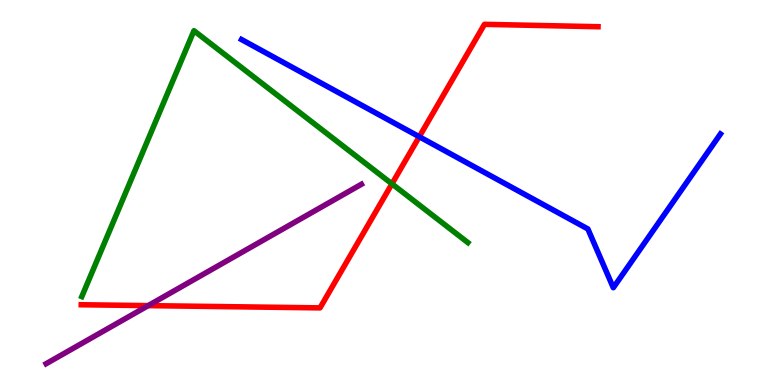[{'lines': ['blue', 'red'], 'intersections': [{'x': 5.41, 'y': 6.45}]}, {'lines': ['green', 'red'], 'intersections': [{'x': 5.06, 'y': 5.22}]}, {'lines': ['purple', 'red'], 'intersections': [{'x': 1.91, 'y': 2.06}]}, {'lines': ['blue', 'green'], 'intersections': []}, {'lines': ['blue', 'purple'], 'intersections': []}, {'lines': ['green', 'purple'], 'intersections': []}]